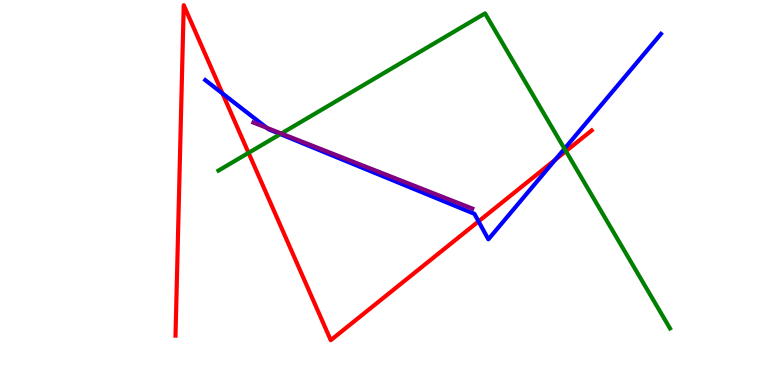[{'lines': ['blue', 'red'], 'intersections': [{'x': 2.87, 'y': 7.57}, {'x': 6.17, 'y': 4.25}, {'x': 7.16, 'y': 5.85}]}, {'lines': ['green', 'red'], 'intersections': [{'x': 3.21, 'y': 6.03}, {'x': 7.3, 'y': 6.07}]}, {'lines': ['purple', 'red'], 'intersections': []}, {'lines': ['blue', 'green'], 'intersections': [{'x': 3.62, 'y': 6.52}, {'x': 7.28, 'y': 6.14}]}, {'lines': ['blue', 'purple'], 'intersections': [{'x': 3.44, 'y': 6.68}]}, {'lines': ['green', 'purple'], 'intersections': [{'x': 3.63, 'y': 6.53}]}]